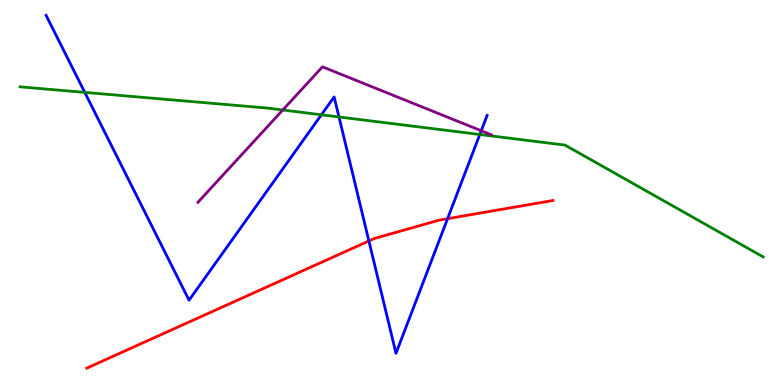[{'lines': ['blue', 'red'], 'intersections': [{'x': 4.76, 'y': 3.74}, {'x': 5.77, 'y': 4.32}]}, {'lines': ['green', 'red'], 'intersections': []}, {'lines': ['purple', 'red'], 'intersections': []}, {'lines': ['blue', 'green'], 'intersections': [{'x': 1.09, 'y': 7.6}, {'x': 4.15, 'y': 7.02}, {'x': 4.37, 'y': 6.96}, {'x': 6.19, 'y': 6.51}]}, {'lines': ['blue', 'purple'], 'intersections': [{'x': 6.21, 'y': 6.6}]}, {'lines': ['green', 'purple'], 'intersections': [{'x': 3.65, 'y': 7.14}]}]